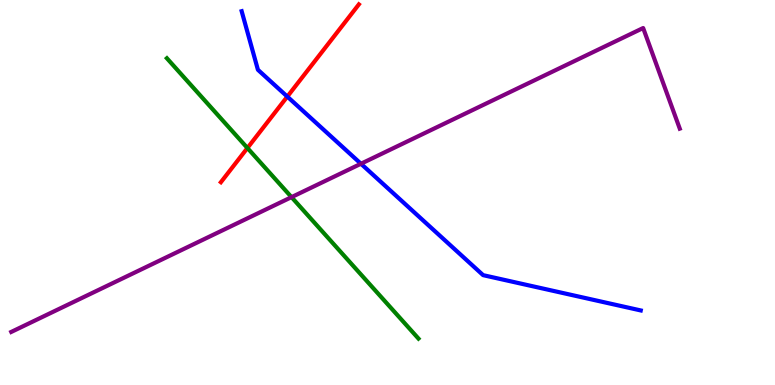[{'lines': ['blue', 'red'], 'intersections': [{'x': 3.71, 'y': 7.49}]}, {'lines': ['green', 'red'], 'intersections': [{'x': 3.19, 'y': 6.16}]}, {'lines': ['purple', 'red'], 'intersections': []}, {'lines': ['blue', 'green'], 'intersections': []}, {'lines': ['blue', 'purple'], 'intersections': [{'x': 4.66, 'y': 5.75}]}, {'lines': ['green', 'purple'], 'intersections': [{'x': 3.76, 'y': 4.88}]}]